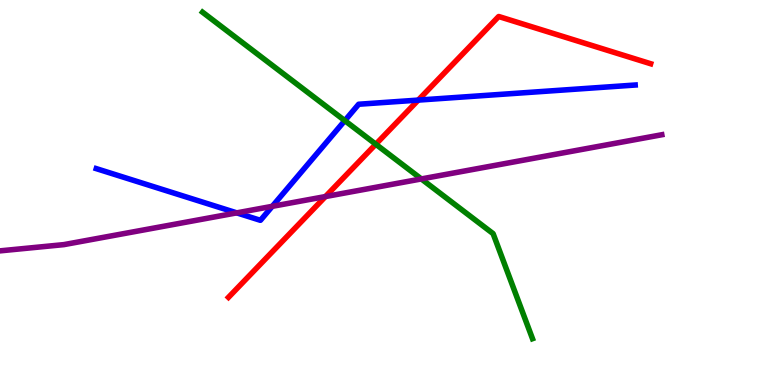[{'lines': ['blue', 'red'], 'intersections': [{'x': 5.4, 'y': 7.4}]}, {'lines': ['green', 'red'], 'intersections': [{'x': 4.85, 'y': 6.25}]}, {'lines': ['purple', 'red'], 'intersections': [{'x': 4.2, 'y': 4.89}]}, {'lines': ['blue', 'green'], 'intersections': [{'x': 4.45, 'y': 6.87}]}, {'lines': ['blue', 'purple'], 'intersections': [{'x': 3.05, 'y': 4.47}, {'x': 3.51, 'y': 4.64}]}, {'lines': ['green', 'purple'], 'intersections': [{'x': 5.44, 'y': 5.35}]}]